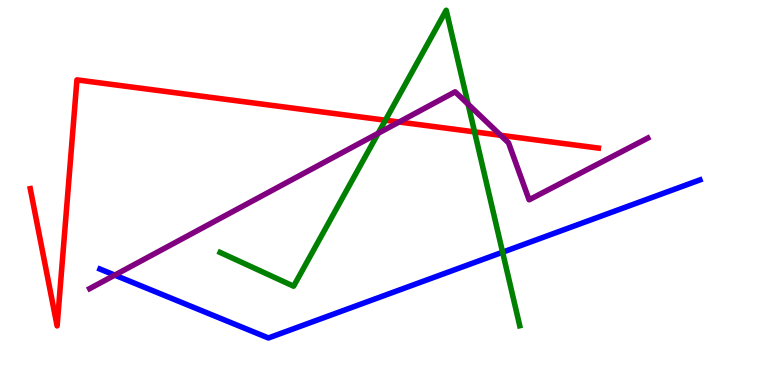[{'lines': ['blue', 'red'], 'intersections': []}, {'lines': ['green', 'red'], 'intersections': [{'x': 4.97, 'y': 6.88}, {'x': 6.12, 'y': 6.57}]}, {'lines': ['purple', 'red'], 'intersections': [{'x': 5.15, 'y': 6.83}, {'x': 6.46, 'y': 6.49}]}, {'lines': ['blue', 'green'], 'intersections': [{'x': 6.49, 'y': 3.45}]}, {'lines': ['blue', 'purple'], 'intersections': [{'x': 1.48, 'y': 2.85}]}, {'lines': ['green', 'purple'], 'intersections': [{'x': 4.88, 'y': 6.54}, {'x': 6.04, 'y': 7.29}]}]